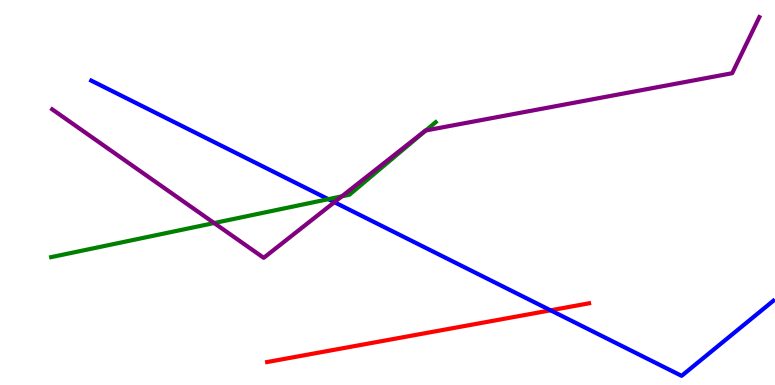[{'lines': ['blue', 'red'], 'intersections': [{'x': 7.1, 'y': 1.94}]}, {'lines': ['green', 'red'], 'intersections': []}, {'lines': ['purple', 'red'], 'intersections': []}, {'lines': ['blue', 'green'], 'intersections': [{'x': 4.24, 'y': 4.83}]}, {'lines': ['blue', 'purple'], 'intersections': [{'x': 4.31, 'y': 4.75}]}, {'lines': ['green', 'purple'], 'intersections': [{'x': 2.76, 'y': 4.21}, {'x': 4.41, 'y': 4.9}, {'x': 5.5, 'y': 6.61}]}]